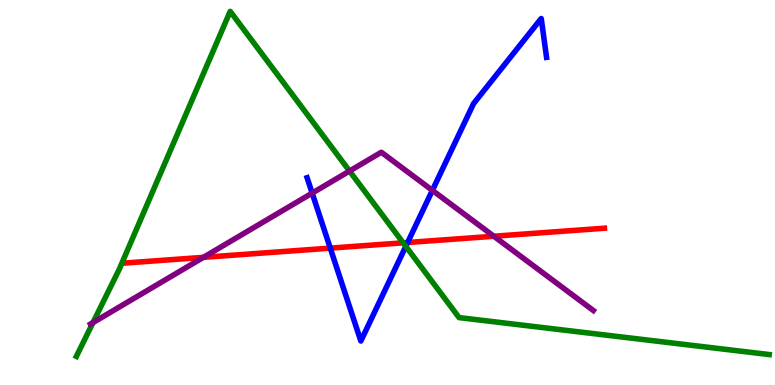[{'lines': ['blue', 'red'], 'intersections': [{'x': 4.26, 'y': 3.56}, {'x': 5.26, 'y': 3.7}]}, {'lines': ['green', 'red'], 'intersections': [{'x': 5.2, 'y': 3.69}]}, {'lines': ['purple', 'red'], 'intersections': [{'x': 2.62, 'y': 3.32}, {'x': 6.37, 'y': 3.86}]}, {'lines': ['blue', 'green'], 'intersections': [{'x': 5.24, 'y': 3.6}]}, {'lines': ['blue', 'purple'], 'intersections': [{'x': 4.03, 'y': 4.98}, {'x': 5.58, 'y': 5.06}]}, {'lines': ['green', 'purple'], 'intersections': [{'x': 1.2, 'y': 1.62}, {'x': 4.51, 'y': 5.56}]}]